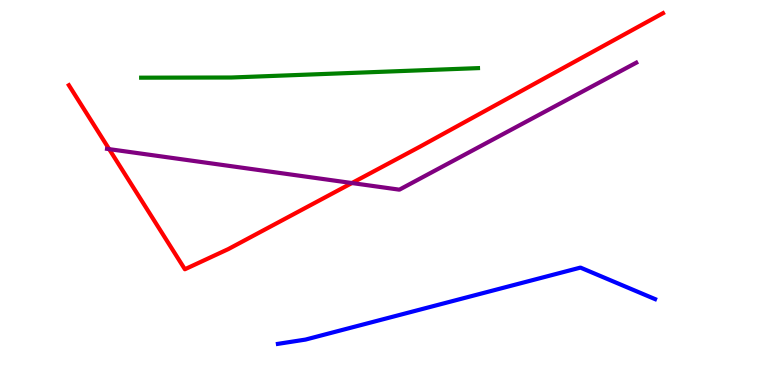[{'lines': ['blue', 'red'], 'intersections': []}, {'lines': ['green', 'red'], 'intersections': []}, {'lines': ['purple', 'red'], 'intersections': [{'x': 1.41, 'y': 6.13}, {'x': 4.54, 'y': 5.25}]}, {'lines': ['blue', 'green'], 'intersections': []}, {'lines': ['blue', 'purple'], 'intersections': []}, {'lines': ['green', 'purple'], 'intersections': []}]